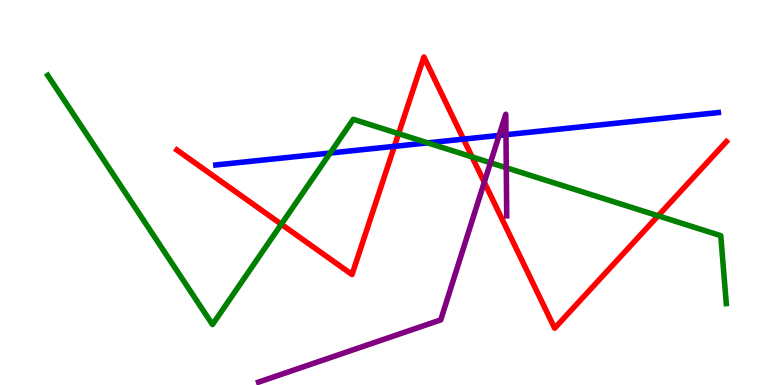[{'lines': ['blue', 'red'], 'intersections': [{'x': 5.09, 'y': 6.2}, {'x': 5.98, 'y': 6.39}]}, {'lines': ['green', 'red'], 'intersections': [{'x': 3.63, 'y': 4.18}, {'x': 5.14, 'y': 6.53}, {'x': 6.09, 'y': 5.92}, {'x': 8.49, 'y': 4.39}]}, {'lines': ['purple', 'red'], 'intersections': [{'x': 6.25, 'y': 5.27}]}, {'lines': ['blue', 'green'], 'intersections': [{'x': 4.26, 'y': 6.02}, {'x': 5.52, 'y': 6.29}]}, {'lines': ['blue', 'purple'], 'intersections': [{'x': 6.44, 'y': 6.48}, {'x': 6.53, 'y': 6.5}]}, {'lines': ['green', 'purple'], 'intersections': [{'x': 6.33, 'y': 5.77}, {'x': 6.53, 'y': 5.64}]}]